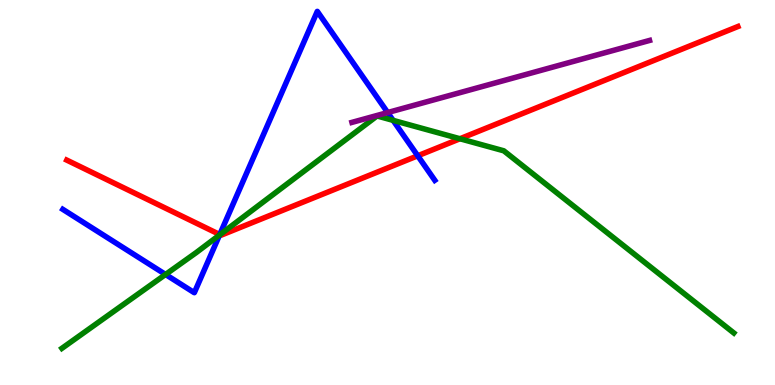[{'lines': ['blue', 'red'], 'intersections': [{'x': 2.84, 'y': 3.91}, {'x': 5.39, 'y': 5.95}]}, {'lines': ['green', 'red'], 'intersections': [{'x': 2.84, 'y': 3.9}, {'x': 5.93, 'y': 6.4}]}, {'lines': ['purple', 'red'], 'intersections': []}, {'lines': ['blue', 'green'], 'intersections': [{'x': 2.14, 'y': 2.87}, {'x': 2.83, 'y': 3.9}, {'x': 5.07, 'y': 6.87}]}, {'lines': ['blue', 'purple'], 'intersections': [{'x': 5.0, 'y': 7.08}]}, {'lines': ['green', 'purple'], 'intersections': []}]